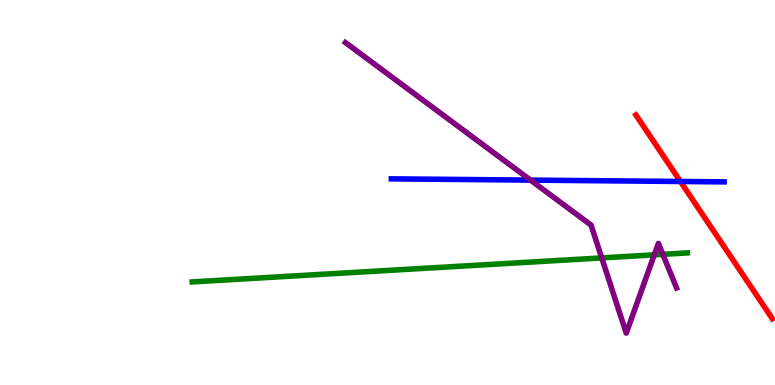[{'lines': ['blue', 'red'], 'intersections': [{'x': 8.78, 'y': 5.29}]}, {'lines': ['green', 'red'], 'intersections': []}, {'lines': ['purple', 'red'], 'intersections': []}, {'lines': ['blue', 'green'], 'intersections': []}, {'lines': ['blue', 'purple'], 'intersections': [{'x': 6.85, 'y': 5.32}]}, {'lines': ['green', 'purple'], 'intersections': [{'x': 7.76, 'y': 3.3}, {'x': 8.44, 'y': 3.38}, {'x': 8.55, 'y': 3.39}]}]